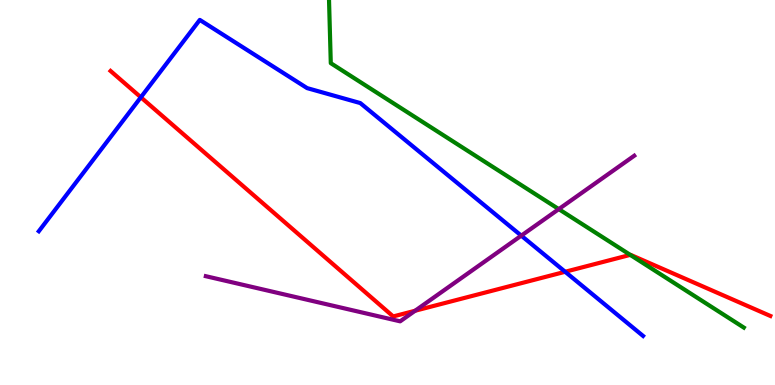[{'lines': ['blue', 'red'], 'intersections': [{'x': 1.82, 'y': 7.47}, {'x': 7.29, 'y': 2.94}]}, {'lines': ['green', 'red'], 'intersections': [{'x': 8.13, 'y': 3.38}]}, {'lines': ['purple', 'red'], 'intersections': [{'x': 5.36, 'y': 1.93}]}, {'lines': ['blue', 'green'], 'intersections': []}, {'lines': ['blue', 'purple'], 'intersections': [{'x': 6.73, 'y': 3.88}]}, {'lines': ['green', 'purple'], 'intersections': [{'x': 7.21, 'y': 4.57}]}]